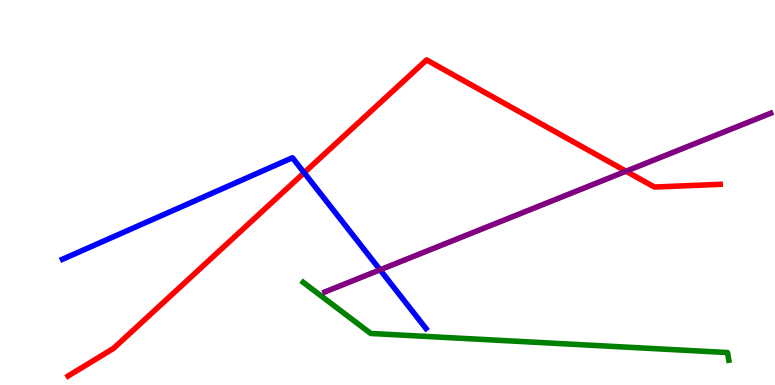[{'lines': ['blue', 'red'], 'intersections': [{'x': 3.92, 'y': 5.51}]}, {'lines': ['green', 'red'], 'intersections': []}, {'lines': ['purple', 'red'], 'intersections': [{'x': 8.08, 'y': 5.55}]}, {'lines': ['blue', 'green'], 'intersections': []}, {'lines': ['blue', 'purple'], 'intersections': [{'x': 4.9, 'y': 2.99}]}, {'lines': ['green', 'purple'], 'intersections': []}]